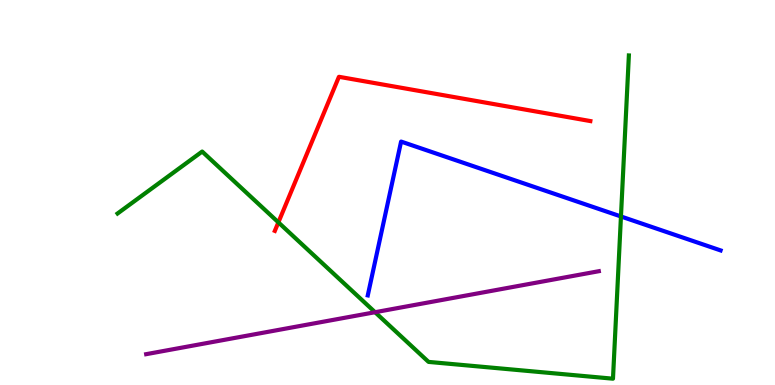[{'lines': ['blue', 'red'], 'intersections': []}, {'lines': ['green', 'red'], 'intersections': [{'x': 3.59, 'y': 4.22}]}, {'lines': ['purple', 'red'], 'intersections': []}, {'lines': ['blue', 'green'], 'intersections': [{'x': 8.01, 'y': 4.38}]}, {'lines': ['blue', 'purple'], 'intersections': []}, {'lines': ['green', 'purple'], 'intersections': [{'x': 4.84, 'y': 1.89}]}]